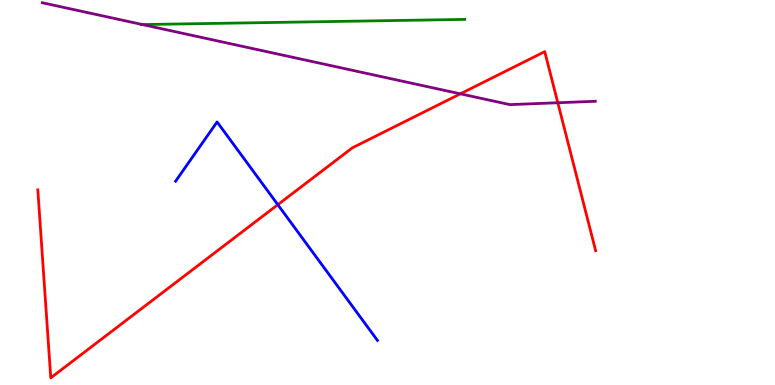[{'lines': ['blue', 'red'], 'intersections': [{'x': 3.58, 'y': 4.68}]}, {'lines': ['green', 'red'], 'intersections': []}, {'lines': ['purple', 'red'], 'intersections': [{'x': 5.94, 'y': 7.56}, {'x': 7.2, 'y': 7.33}]}, {'lines': ['blue', 'green'], 'intersections': []}, {'lines': ['blue', 'purple'], 'intersections': []}, {'lines': ['green', 'purple'], 'intersections': [{'x': 1.84, 'y': 9.36}]}]